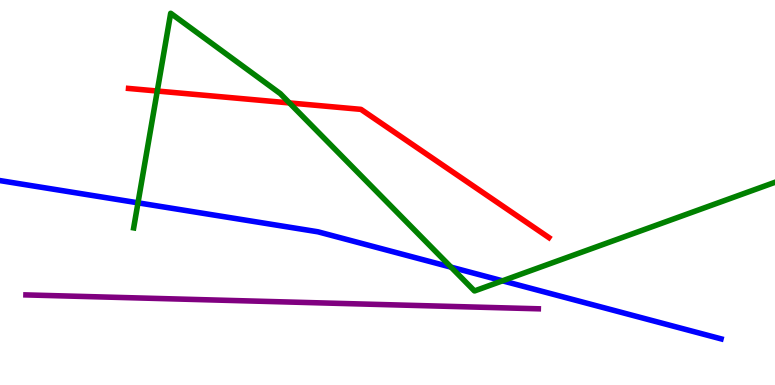[{'lines': ['blue', 'red'], 'intersections': []}, {'lines': ['green', 'red'], 'intersections': [{'x': 2.03, 'y': 7.64}, {'x': 3.73, 'y': 7.33}]}, {'lines': ['purple', 'red'], 'intersections': []}, {'lines': ['blue', 'green'], 'intersections': [{'x': 1.78, 'y': 4.73}, {'x': 5.82, 'y': 3.06}, {'x': 6.48, 'y': 2.71}]}, {'lines': ['blue', 'purple'], 'intersections': []}, {'lines': ['green', 'purple'], 'intersections': []}]